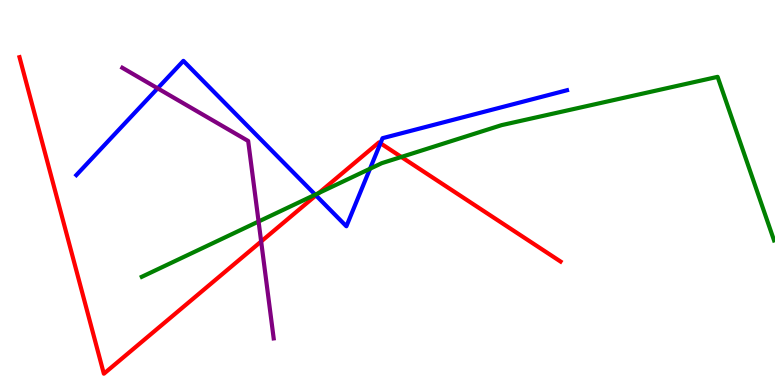[{'lines': ['blue', 'red'], 'intersections': [{'x': 4.08, 'y': 4.92}, {'x': 4.91, 'y': 6.28}]}, {'lines': ['green', 'red'], 'intersections': [{'x': 4.11, 'y': 4.99}, {'x': 5.18, 'y': 5.92}]}, {'lines': ['purple', 'red'], 'intersections': [{'x': 3.37, 'y': 3.73}]}, {'lines': ['blue', 'green'], 'intersections': [{'x': 4.07, 'y': 4.94}, {'x': 4.77, 'y': 5.62}]}, {'lines': ['blue', 'purple'], 'intersections': [{'x': 2.03, 'y': 7.71}]}, {'lines': ['green', 'purple'], 'intersections': [{'x': 3.34, 'y': 4.25}]}]